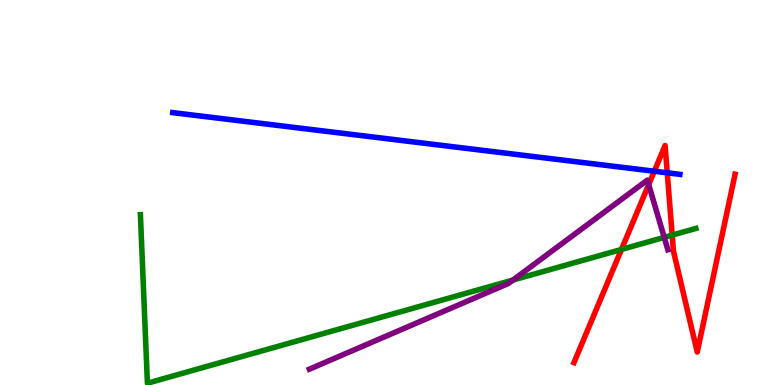[{'lines': ['blue', 'red'], 'intersections': [{'x': 8.44, 'y': 5.55}, {'x': 8.61, 'y': 5.51}]}, {'lines': ['green', 'red'], 'intersections': [{'x': 8.02, 'y': 3.52}, {'x': 8.67, 'y': 3.89}]}, {'lines': ['purple', 'red'], 'intersections': [{'x': 8.37, 'y': 5.2}]}, {'lines': ['blue', 'green'], 'intersections': []}, {'lines': ['blue', 'purple'], 'intersections': []}, {'lines': ['green', 'purple'], 'intersections': [{'x': 6.62, 'y': 2.73}, {'x': 8.57, 'y': 3.83}]}]